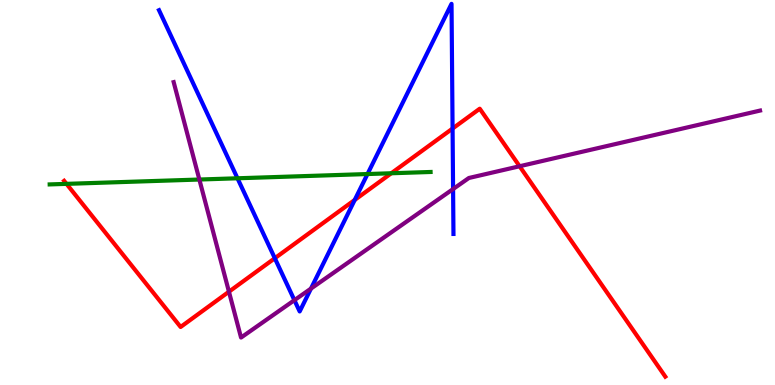[{'lines': ['blue', 'red'], 'intersections': [{'x': 3.55, 'y': 3.29}, {'x': 4.58, 'y': 4.81}, {'x': 5.84, 'y': 6.66}]}, {'lines': ['green', 'red'], 'intersections': [{'x': 0.858, 'y': 5.22}, {'x': 5.05, 'y': 5.5}]}, {'lines': ['purple', 'red'], 'intersections': [{'x': 2.95, 'y': 2.42}, {'x': 6.7, 'y': 5.68}]}, {'lines': ['blue', 'green'], 'intersections': [{'x': 3.06, 'y': 5.37}, {'x': 4.74, 'y': 5.48}]}, {'lines': ['blue', 'purple'], 'intersections': [{'x': 3.8, 'y': 2.2}, {'x': 4.01, 'y': 2.5}, {'x': 5.85, 'y': 5.09}]}, {'lines': ['green', 'purple'], 'intersections': [{'x': 2.57, 'y': 5.34}]}]